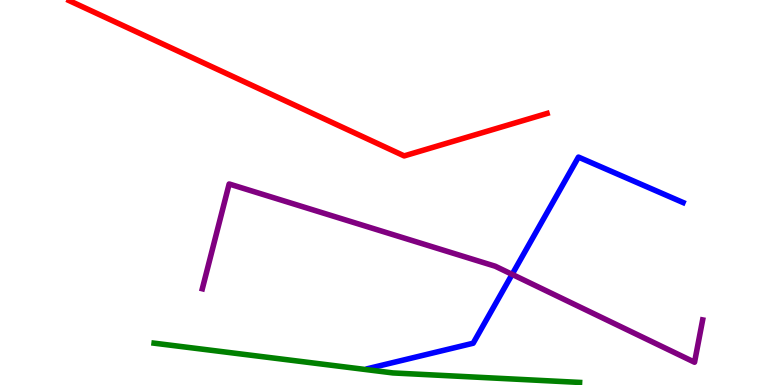[{'lines': ['blue', 'red'], 'intersections': []}, {'lines': ['green', 'red'], 'intersections': []}, {'lines': ['purple', 'red'], 'intersections': []}, {'lines': ['blue', 'green'], 'intersections': []}, {'lines': ['blue', 'purple'], 'intersections': [{'x': 6.61, 'y': 2.87}]}, {'lines': ['green', 'purple'], 'intersections': []}]